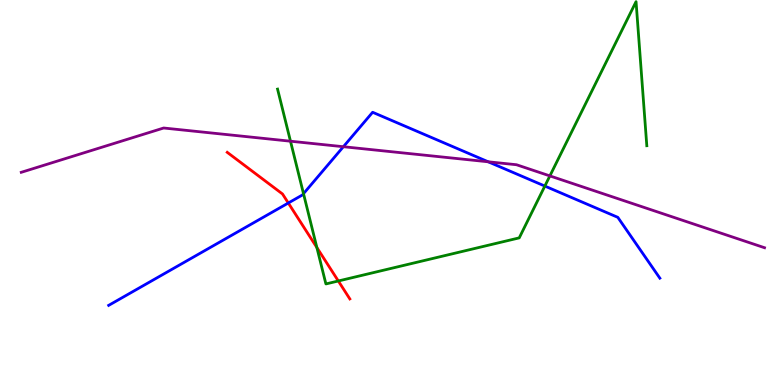[{'lines': ['blue', 'red'], 'intersections': [{'x': 3.72, 'y': 4.73}]}, {'lines': ['green', 'red'], 'intersections': [{'x': 4.09, 'y': 3.57}, {'x': 4.37, 'y': 2.7}]}, {'lines': ['purple', 'red'], 'intersections': []}, {'lines': ['blue', 'green'], 'intersections': [{'x': 3.92, 'y': 4.97}, {'x': 7.03, 'y': 5.17}]}, {'lines': ['blue', 'purple'], 'intersections': [{'x': 4.43, 'y': 6.19}, {'x': 6.3, 'y': 5.8}]}, {'lines': ['green', 'purple'], 'intersections': [{'x': 3.75, 'y': 6.33}, {'x': 7.1, 'y': 5.43}]}]